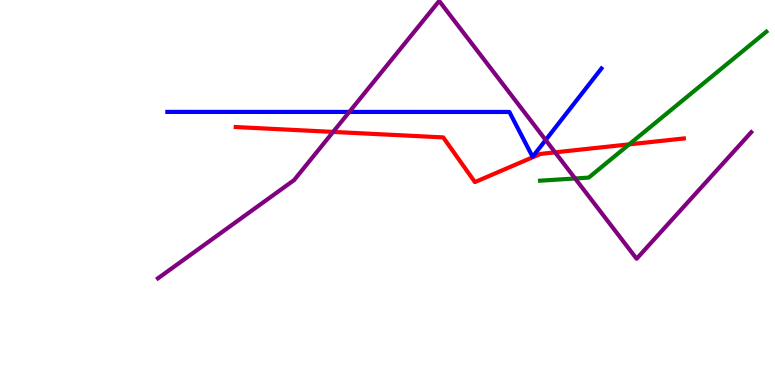[{'lines': ['blue', 'red'], 'intersections': []}, {'lines': ['green', 'red'], 'intersections': [{'x': 8.12, 'y': 6.25}]}, {'lines': ['purple', 'red'], 'intersections': [{'x': 4.3, 'y': 6.57}, {'x': 7.16, 'y': 6.04}]}, {'lines': ['blue', 'green'], 'intersections': []}, {'lines': ['blue', 'purple'], 'intersections': [{'x': 4.51, 'y': 7.09}, {'x': 7.04, 'y': 6.36}]}, {'lines': ['green', 'purple'], 'intersections': [{'x': 7.42, 'y': 5.36}]}]